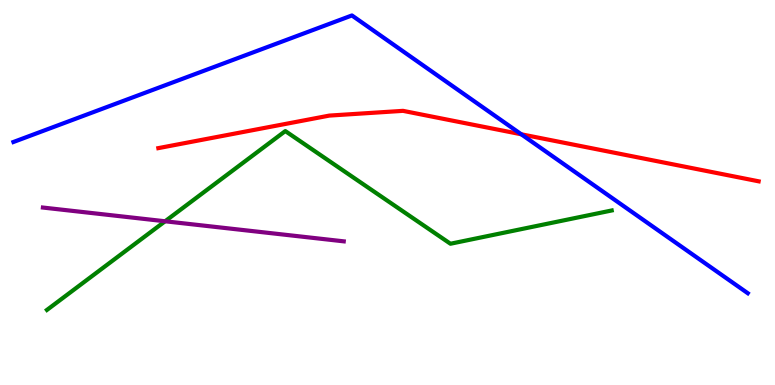[{'lines': ['blue', 'red'], 'intersections': [{'x': 6.73, 'y': 6.51}]}, {'lines': ['green', 'red'], 'intersections': []}, {'lines': ['purple', 'red'], 'intersections': []}, {'lines': ['blue', 'green'], 'intersections': []}, {'lines': ['blue', 'purple'], 'intersections': []}, {'lines': ['green', 'purple'], 'intersections': [{'x': 2.13, 'y': 4.25}]}]